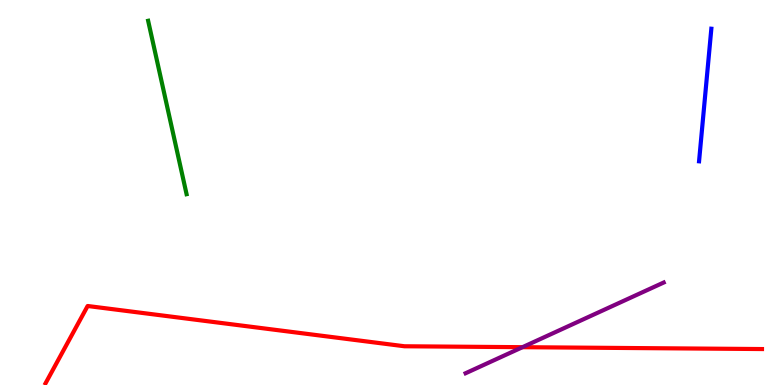[{'lines': ['blue', 'red'], 'intersections': []}, {'lines': ['green', 'red'], 'intersections': []}, {'lines': ['purple', 'red'], 'intersections': [{'x': 6.74, 'y': 0.982}]}, {'lines': ['blue', 'green'], 'intersections': []}, {'lines': ['blue', 'purple'], 'intersections': []}, {'lines': ['green', 'purple'], 'intersections': []}]